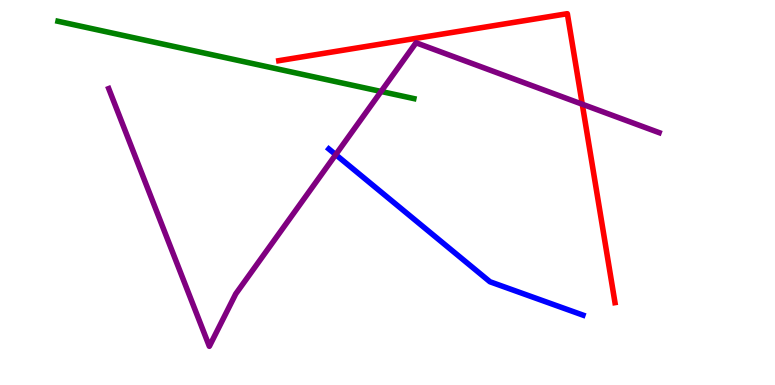[{'lines': ['blue', 'red'], 'intersections': []}, {'lines': ['green', 'red'], 'intersections': []}, {'lines': ['purple', 'red'], 'intersections': [{'x': 7.51, 'y': 7.29}]}, {'lines': ['blue', 'green'], 'intersections': []}, {'lines': ['blue', 'purple'], 'intersections': [{'x': 4.33, 'y': 5.98}]}, {'lines': ['green', 'purple'], 'intersections': [{'x': 4.92, 'y': 7.62}]}]